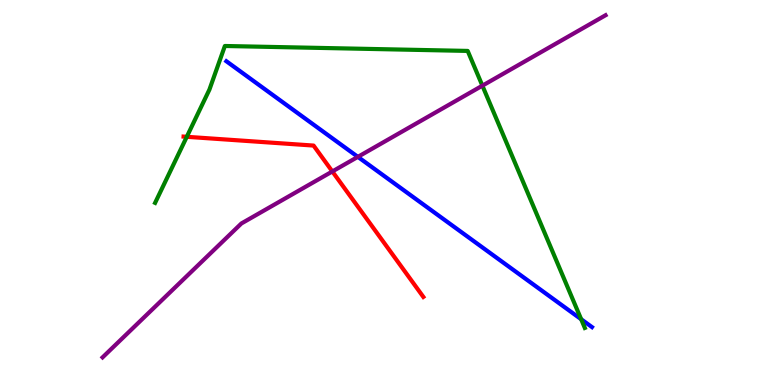[{'lines': ['blue', 'red'], 'intersections': []}, {'lines': ['green', 'red'], 'intersections': [{'x': 2.41, 'y': 6.45}]}, {'lines': ['purple', 'red'], 'intersections': [{'x': 4.29, 'y': 5.55}]}, {'lines': ['blue', 'green'], 'intersections': [{'x': 7.5, 'y': 1.71}]}, {'lines': ['blue', 'purple'], 'intersections': [{'x': 4.62, 'y': 5.93}]}, {'lines': ['green', 'purple'], 'intersections': [{'x': 6.22, 'y': 7.77}]}]